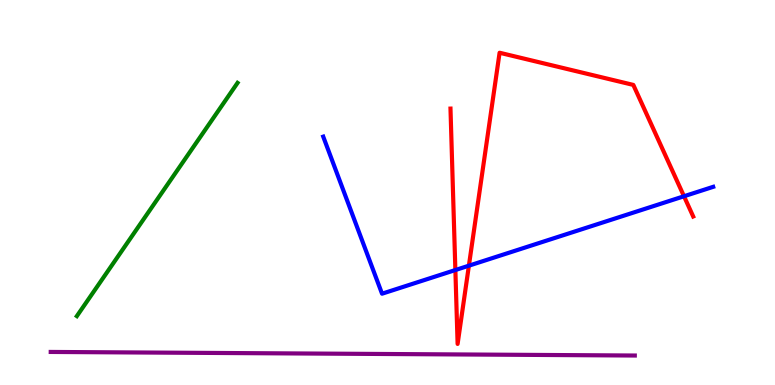[{'lines': ['blue', 'red'], 'intersections': [{'x': 5.88, 'y': 2.99}, {'x': 6.05, 'y': 3.1}, {'x': 8.83, 'y': 4.9}]}, {'lines': ['green', 'red'], 'intersections': []}, {'lines': ['purple', 'red'], 'intersections': []}, {'lines': ['blue', 'green'], 'intersections': []}, {'lines': ['blue', 'purple'], 'intersections': []}, {'lines': ['green', 'purple'], 'intersections': []}]